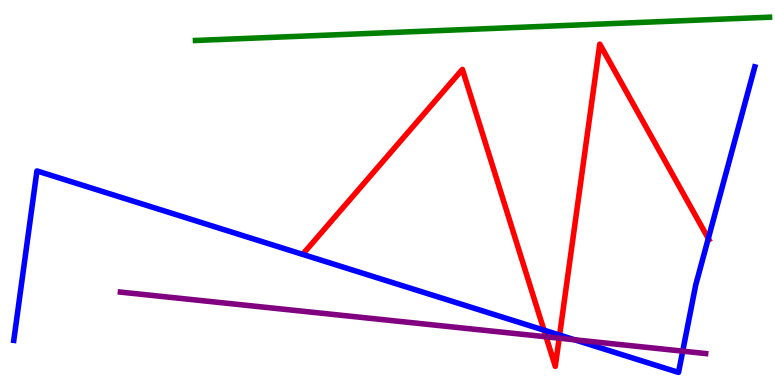[{'lines': ['blue', 'red'], 'intersections': [{'x': 7.02, 'y': 1.42}, {'x': 7.22, 'y': 1.3}, {'x': 9.14, 'y': 3.81}]}, {'lines': ['green', 'red'], 'intersections': []}, {'lines': ['purple', 'red'], 'intersections': [{'x': 7.05, 'y': 1.25}, {'x': 7.22, 'y': 1.22}]}, {'lines': ['blue', 'green'], 'intersections': []}, {'lines': ['blue', 'purple'], 'intersections': [{'x': 7.42, 'y': 1.17}, {'x': 8.81, 'y': 0.879}]}, {'lines': ['green', 'purple'], 'intersections': []}]